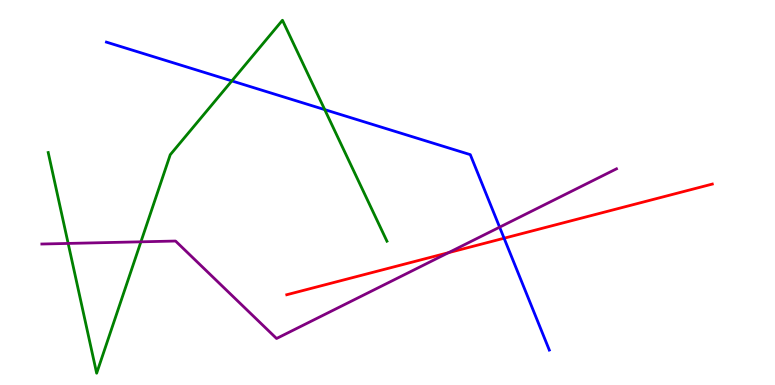[{'lines': ['blue', 'red'], 'intersections': [{'x': 6.5, 'y': 3.81}]}, {'lines': ['green', 'red'], 'intersections': []}, {'lines': ['purple', 'red'], 'intersections': [{'x': 5.79, 'y': 3.44}]}, {'lines': ['blue', 'green'], 'intersections': [{'x': 2.99, 'y': 7.9}, {'x': 4.19, 'y': 7.15}]}, {'lines': ['blue', 'purple'], 'intersections': [{'x': 6.45, 'y': 4.1}]}, {'lines': ['green', 'purple'], 'intersections': [{'x': 0.88, 'y': 3.68}, {'x': 1.82, 'y': 3.72}]}]